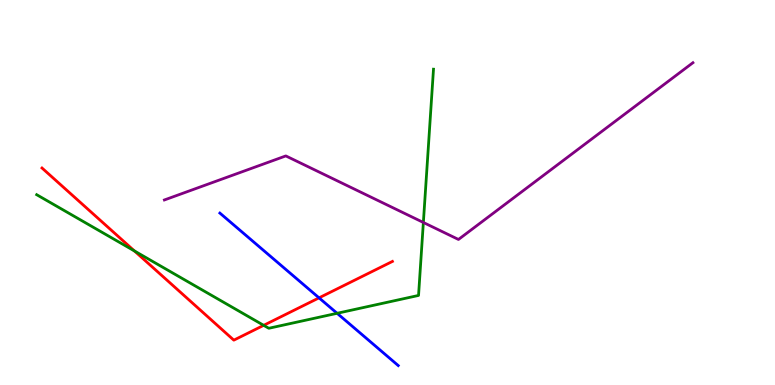[{'lines': ['blue', 'red'], 'intersections': [{'x': 4.12, 'y': 2.26}]}, {'lines': ['green', 'red'], 'intersections': [{'x': 1.73, 'y': 3.48}, {'x': 3.4, 'y': 1.55}]}, {'lines': ['purple', 'red'], 'intersections': []}, {'lines': ['blue', 'green'], 'intersections': [{'x': 4.35, 'y': 1.86}]}, {'lines': ['blue', 'purple'], 'intersections': []}, {'lines': ['green', 'purple'], 'intersections': [{'x': 5.46, 'y': 4.22}]}]